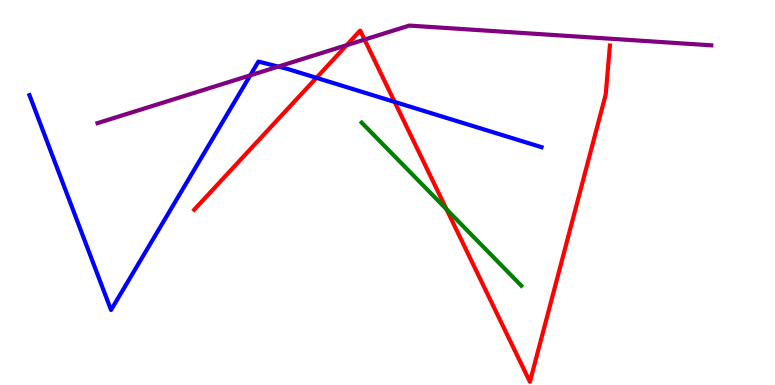[{'lines': ['blue', 'red'], 'intersections': [{'x': 4.08, 'y': 7.98}, {'x': 5.09, 'y': 7.35}]}, {'lines': ['green', 'red'], 'intersections': [{'x': 5.76, 'y': 4.56}]}, {'lines': ['purple', 'red'], 'intersections': [{'x': 4.47, 'y': 8.83}, {'x': 4.7, 'y': 8.97}]}, {'lines': ['blue', 'green'], 'intersections': []}, {'lines': ['blue', 'purple'], 'intersections': [{'x': 3.23, 'y': 8.04}, {'x': 3.59, 'y': 8.27}]}, {'lines': ['green', 'purple'], 'intersections': []}]